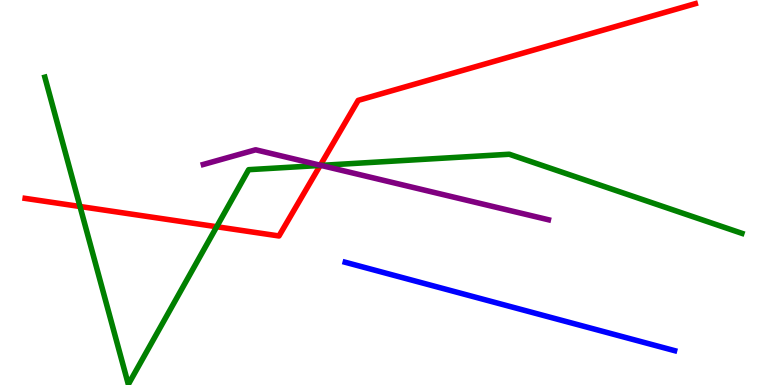[{'lines': ['blue', 'red'], 'intersections': []}, {'lines': ['green', 'red'], 'intersections': [{'x': 1.03, 'y': 4.64}, {'x': 2.8, 'y': 4.11}, {'x': 4.13, 'y': 5.7}]}, {'lines': ['purple', 'red'], 'intersections': [{'x': 4.13, 'y': 5.71}]}, {'lines': ['blue', 'green'], 'intersections': []}, {'lines': ['blue', 'purple'], 'intersections': []}, {'lines': ['green', 'purple'], 'intersections': [{'x': 4.14, 'y': 5.7}]}]